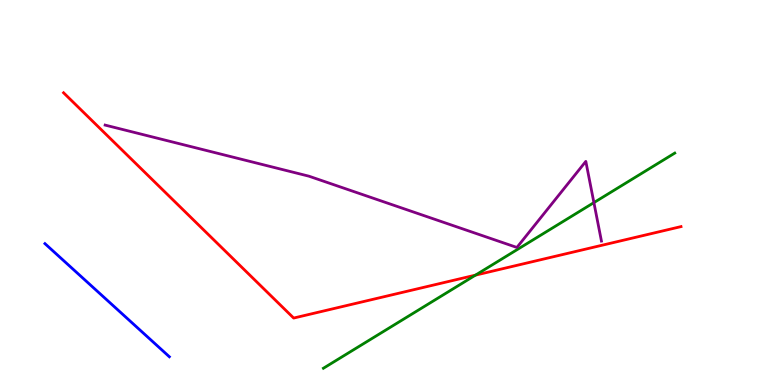[{'lines': ['blue', 'red'], 'intersections': []}, {'lines': ['green', 'red'], 'intersections': [{'x': 6.14, 'y': 2.85}]}, {'lines': ['purple', 'red'], 'intersections': []}, {'lines': ['blue', 'green'], 'intersections': []}, {'lines': ['blue', 'purple'], 'intersections': []}, {'lines': ['green', 'purple'], 'intersections': [{'x': 7.66, 'y': 4.74}]}]